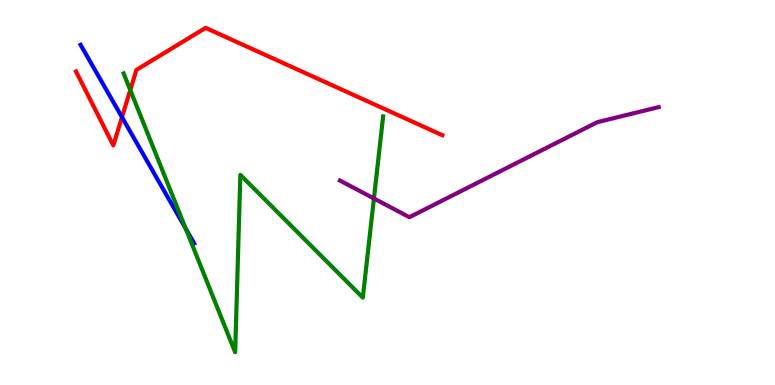[{'lines': ['blue', 'red'], 'intersections': [{'x': 1.57, 'y': 6.96}]}, {'lines': ['green', 'red'], 'intersections': [{'x': 1.68, 'y': 7.66}]}, {'lines': ['purple', 'red'], 'intersections': []}, {'lines': ['blue', 'green'], 'intersections': [{'x': 2.4, 'y': 4.06}]}, {'lines': ['blue', 'purple'], 'intersections': []}, {'lines': ['green', 'purple'], 'intersections': [{'x': 4.82, 'y': 4.84}]}]